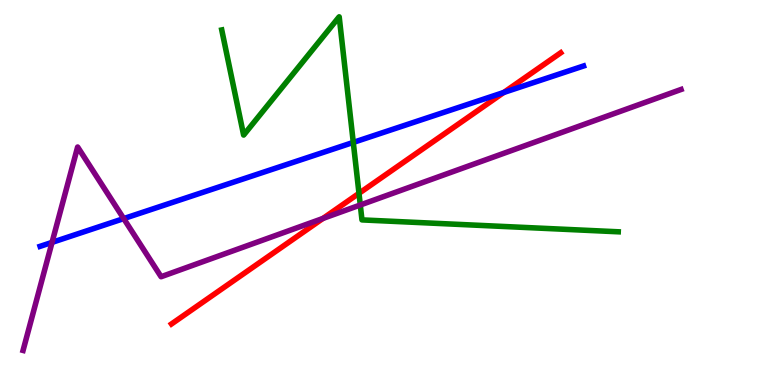[{'lines': ['blue', 'red'], 'intersections': [{'x': 6.5, 'y': 7.6}]}, {'lines': ['green', 'red'], 'intersections': [{'x': 4.63, 'y': 4.98}]}, {'lines': ['purple', 'red'], 'intersections': [{'x': 4.17, 'y': 4.33}]}, {'lines': ['blue', 'green'], 'intersections': [{'x': 4.56, 'y': 6.3}]}, {'lines': ['blue', 'purple'], 'intersections': [{'x': 0.672, 'y': 3.7}, {'x': 1.6, 'y': 4.32}]}, {'lines': ['green', 'purple'], 'intersections': [{'x': 4.65, 'y': 4.68}]}]